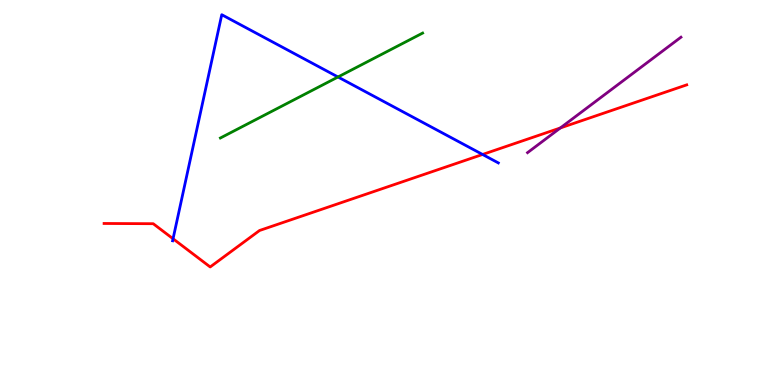[{'lines': ['blue', 'red'], 'intersections': [{'x': 2.23, 'y': 3.8}, {'x': 6.23, 'y': 5.99}]}, {'lines': ['green', 'red'], 'intersections': []}, {'lines': ['purple', 'red'], 'intersections': [{'x': 7.23, 'y': 6.68}]}, {'lines': ['blue', 'green'], 'intersections': [{'x': 4.36, 'y': 8.0}]}, {'lines': ['blue', 'purple'], 'intersections': []}, {'lines': ['green', 'purple'], 'intersections': []}]